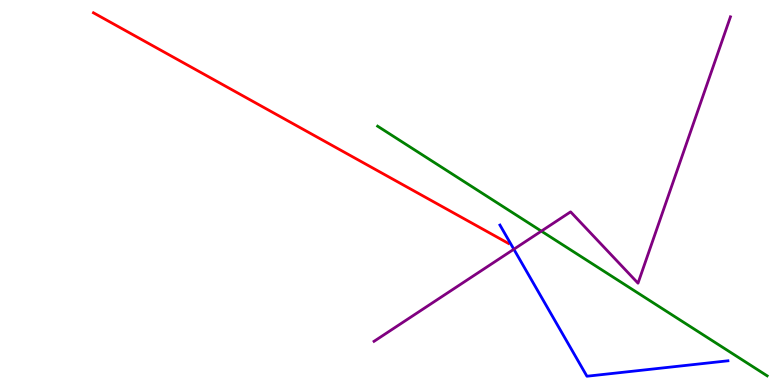[{'lines': ['blue', 'red'], 'intersections': []}, {'lines': ['green', 'red'], 'intersections': []}, {'lines': ['purple', 'red'], 'intersections': []}, {'lines': ['blue', 'green'], 'intersections': []}, {'lines': ['blue', 'purple'], 'intersections': [{'x': 6.63, 'y': 3.53}]}, {'lines': ['green', 'purple'], 'intersections': [{'x': 6.99, 'y': 4.0}]}]